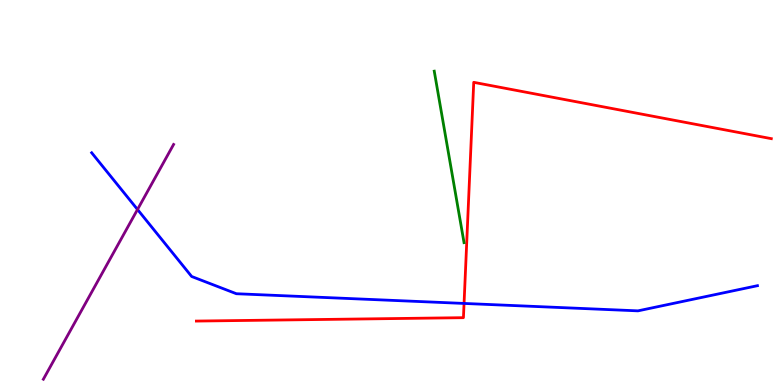[{'lines': ['blue', 'red'], 'intersections': [{'x': 5.99, 'y': 2.12}]}, {'lines': ['green', 'red'], 'intersections': []}, {'lines': ['purple', 'red'], 'intersections': []}, {'lines': ['blue', 'green'], 'intersections': []}, {'lines': ['blue', 'purple'], 'intersections': [{'x': 1.77, 'y': 4.56}]}, {'lines': ['green', 'purple'], 'intersections': []}]